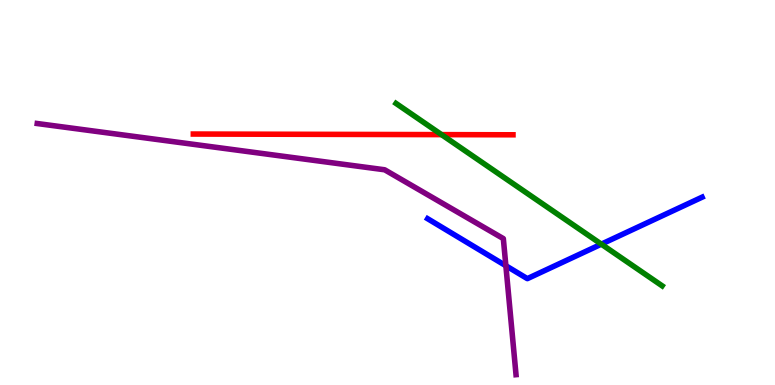[{'lines': ['blue', 'red'], 'intersections': []}, {'lines': ['green', 'red'], 'intersections': [{'x': 5.7, 'y': 6.5}]}, {'lines': ['purple', 'red'], 'intersections': []}, {'lines': ['blue', 'green'], 'intersections': [{'x': 7.76, 'y': 3.66}]}, {'lines': ['blue', 'purple'], 'intersections': [{'x': 6.53, 'y': 3.1}]}, {'lines': ['green', 'purple'], 'intersections': []}]